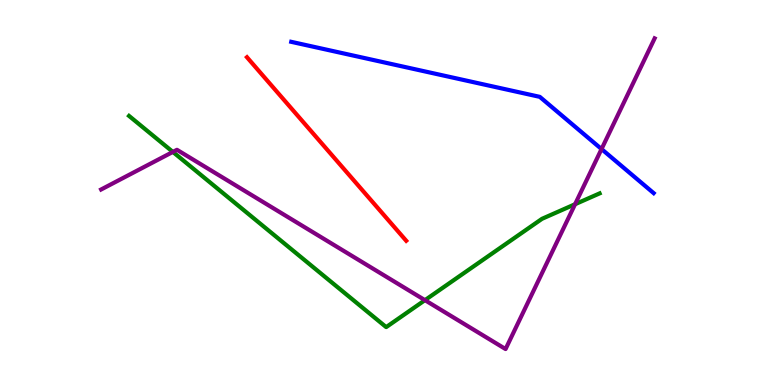[{'lines': ['blue', 'red'], 'intersections': []}, {'lines': ['green', 'red'], 'intersections': []}, {'lines': ['purple', 'red'], 'intersections': []}, {'lines': ['blue', 'green'], 'intersections': []}, {'lines': ['blue', 'purple'], 'intersections': [{'x': 7.76, 'y': 6.13}]}, {'lines': ['green', 'purple'], 'intersections': [{'x': 2.23, 'y': 6.05}, {'x': 5.48, 'y': 2.2}, {'x': 7.42, 'y': 4.7}]}]